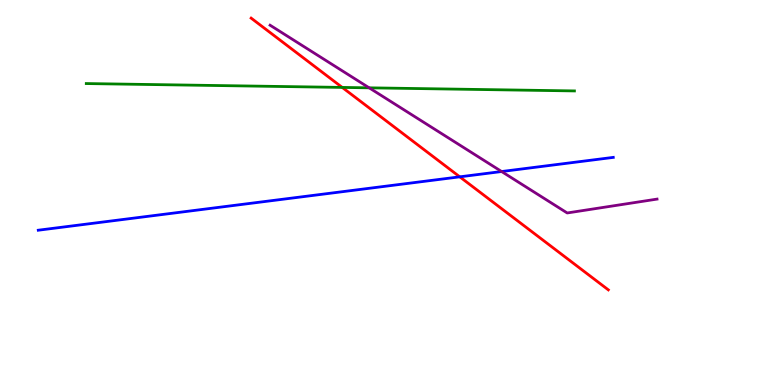[{'lines': ['blue', 'red'], 'intersections': [{'x': 5.93, 'y': 5.41}]}, {'lines': ['green', 'red'], 'intersections': [{'x': 4.42, 'y': 7.73}]}, {'lines': ['purple', 'red'], 'intersections': []}, {'lines': ['blue', 'green'], 'intersections': []}, {'lines': ['blue', 'purple'], 'intersections': [{'x': 6.47, 'y': 5.54}]}, {'lines': ['green', 'purple'], 'intersections': [{'x': 4.76, 'y': 7.72}]}]